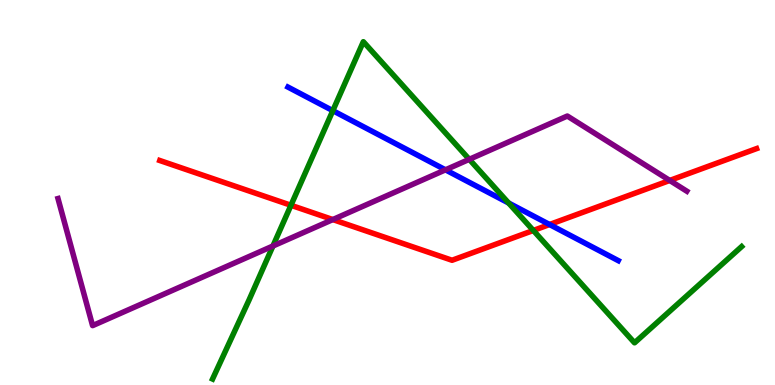[{'lines': ['blue', 'red'], 'intersections': [{'x': 7.09, 'y': 4.17}]}, {'lines': ['green', 'red'], 'intersections': [{'x': 3.75, 'y': 4.67}, {'x': 6.88, 'y': 4.01}]}, {'lines': ['purple', 'red'], 'intersections': [{'x': 4.29, 'y': 4.3}, {'x': 8.64, 'y': 5.31}]}, {'lines': ['blue', 'green'], 'intersections': [{'x': 4.29, 'y': 7.13}, {'x': 6.56, 'y': 4.73}]}, {'lines': ['blue', 'purple'], 'intersections': [{'x': 5.75, 'y': 5.59}]}, {'lines': ['green', 'purple'], 'intersections': [{'x': 3.52, 'y': 3.61}, {'x': 6.06, 'y': 5.86}]}]